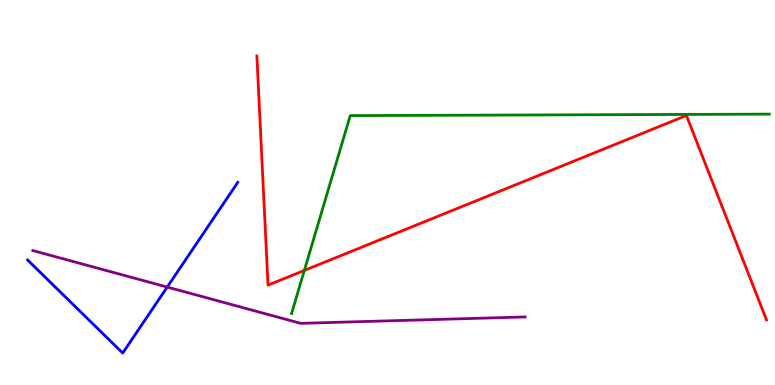[{'lines': ['blue', 'red'], 'intersections': []}, {'lines': ['green', 'red'], 'intersections': [{'x': 3.93, 'y': 2.98}]}, {'lines': ['purple', 'red'], 'intersections': []}, {'lines': ['blue', 'green'], 'intersections': []}, {'lines': ['blue', 'purple'], 'intersections': [{'x': 2.16, 'y': 2.54}]}, {'lines': ['green', 'purple'], 'intersections': []}]